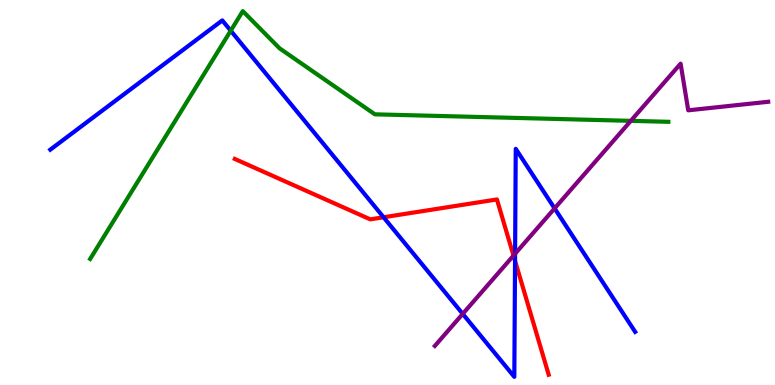[{'lines': ['blue', 'red'], 'intersections': [{'x': 4.95, 'y': 4.36}, {'x': 6.65, 'y': 3.23}]}, {'lines': ['green', 'red'], 'intersections': []}, {'lines': ['purple', 'red'], 'intersections': [{'x': 6.63, 'y': 3.36}]}, {'lines': ['blue', 'green'], 'intersections': [{'x': 2.98, 'y': 9.2}]}, {'lines': ['blue', 'purple'], 'intersections': [{'x': 5.97, 'y': 1.85}, {'x': 6.65, 'y': 3.41}, {'x': 7.16, 'y': 4.59}]}, {'lines': ['green', 'purple'], 'intersections': [{'x': 8.14, 'y': 6.86}]}]